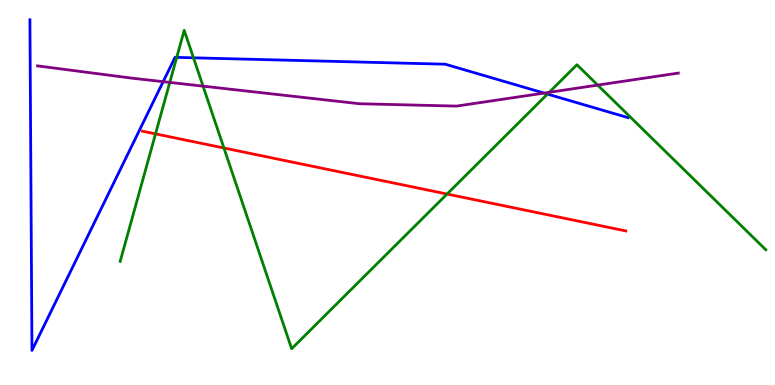[{'lines': ['blue', 'red'], 'intersections': []}, {'lines': ['green', 'red'], 'intersections': [{'x': 2.01, 'y': 6.52}, {'x': 2.89, 'y': 6.16}, {'x': 5.77, 'y': 4.96}]}, {'lines': ['purple', 'red'], 'intersections': []}, {'lines': ['blue', 'green'], 'intersections': [{'x': 2.28, 'y': 8.51}, {'x': 2.5, 'y': 8.5}, {'x': 7.06, 'y': 7.56}]}, {'lines': ['blue', 'purple'], 'intersections': [{'x': 2.11, 'y': 7.88}, {'x': 7.02, 'y': 7.58}]}, {'lines': ['green', 'purple'], 'intersections': [{'x': 2.19, 'y': 7.86}, {'x': 2.62, 'y': 7.76}, {'x': 7.09, 'y': 7.6}, {'x': 7.71, 'y': 7.79}]}]